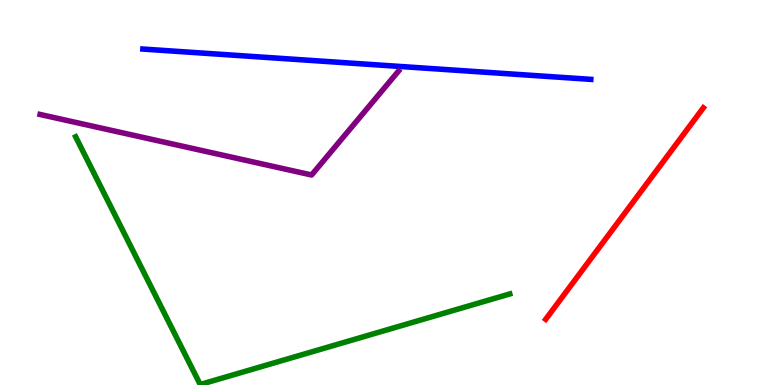[{'lines': ['blue', 'red'], 'intersections': []}, {'lines': ['green', 'red'], 'intersections': []}, {'lines': ['purple', 'red'], 'intersections': []}, {'lines': ['blue', 'green'], 'intersections': []}, {'lines': ['blue', 'purple'], 'intersections': []}, {'lines': ['green', 'purple'], 'intersections': []}]